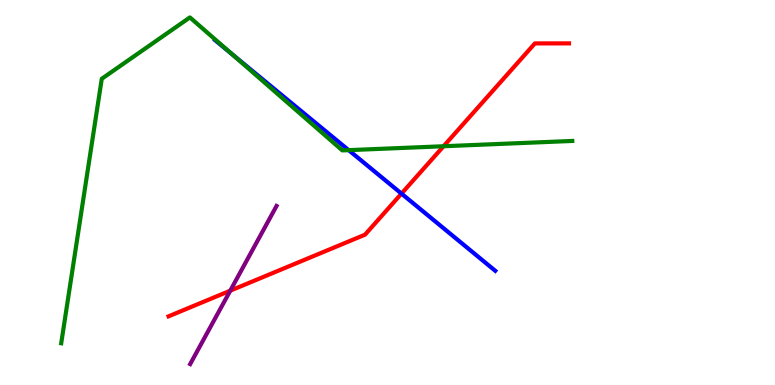[{'lines': ['blue', 'red'], 'intersections': [{'x': 5.18, 'y': 4.97}]}, {'lines': ['green', 'red'], 'intersections': [{'x': 5.72, 'y': 6.2}]}, {'lines': ['purple', 'red'], 'intersections': [{'x': 2.97, 'y': 2.45}]}, {'lines': ['blue', 'green'], 'intersections': [{'x': 2.99, 'y': 8.6}, {'x': 4.5, 'y': 6.1}]}, {'lines': ['blue', 'purple'], 'intersections': []}, {'lines': ['green', 'purple'], 'intersections': []}]